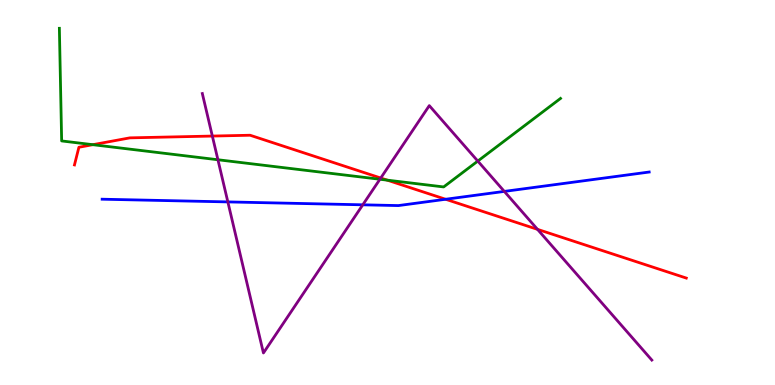[{'lines': ['blue', 'red'], 'intersections': [{'x': 5.75, 'y': 4.82}]}, {'lines': ['green', 'red'], 'intersections': [{'x': 1.2, 'y': 6.24}, {'x': 5.0, 'y': 5.32}]}, {'lines': ['purple', 'red'], 'intersections': [{'x': 2.74, 'y': 6.47}, {'x': 4.91, 'y': 5.38}, {'x': 6.94, 'y': 4.04}]}, {'lines': ['blue', 'green'], 'intersections': []}, {'lines': ['blue', 'purple'], 'intersections': [{'x': 2.94, 'y': 4.76}, {'x': 4.68, 'y': 4.68}, {'x': 6.51, 'y': 5.03}]}, {'lines': ['green', 'purple'], 'intersections': [{'x': 2.81, 'y': 5.85}, {'x': 4.9, 'y': 5.34}, {'x': 6.17, 'y': 5.82}]}]